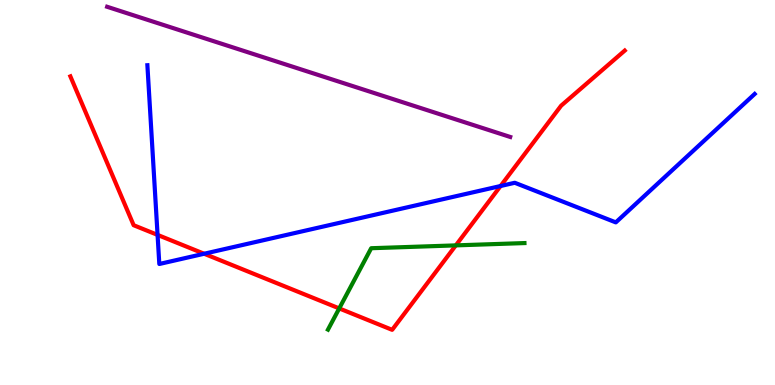[{'lines': ['blue', 'red'], 'intersections': [{'x': 2.03, 'y': 3.9}, {'x': 2.63, 'y': 3.41}, {'x': 6.46, 'y': 5.17}]}, {'lines': ['green', 'red'], 'intersections': [{'x': 4.38, 'y': 1.99}, {'x': 5.88, 'y': 3.63}]}, {'lines': ['purple', 'red'], 'intersections': []}, {'lines': ['blue', 'green'], 'intersections': []}, {'lines': ['blue', 'purple'], 'intersections': []}, {'lines': ['green', 'purple'], 'intersections': []}]